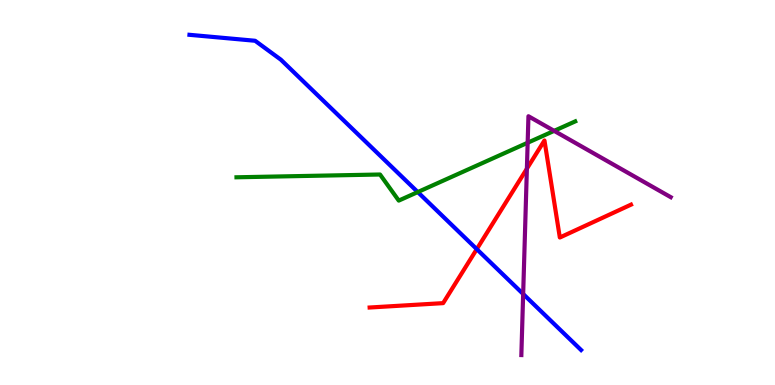[{'lines': ['blue', 'red'], 'intersections': [{'x': 6.15, 'y': 3.53}]}, {'lines': ['green', 'red'], 'intersections': []}, {'lines': ['purple', 'red'], 'intersections': [{'x': 6.8, 'y': 5.62}]}, {'lines': ['blue', 'green'], 'intersections': [{'x': 5.39, 'y': 5.01}]}, {'lines': ['blue', 'purple'], 'intersections': [{'x': 6.75, 'y': 2.36}]}, {'lines': ['green', 'purple'], 'intersections': [{'x': 6.81, 'y': 6.29}, {'x': 7.15, 'y': 6.6}]}]